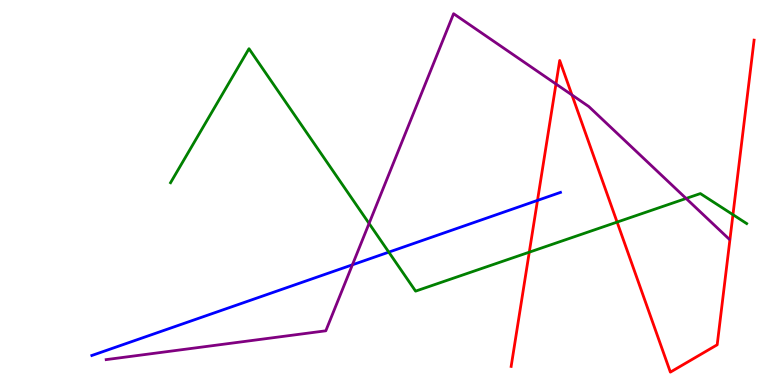[{'lines': ['blue', 'red'], 'intersections': [{'x': 6.94, 'y': 4.8}]}, {'lines': ['green', 'red'], 'intersections': [{'x': 6.83, 'y': 3.45}, {'x': 7.96, 'y': 4.23}, {'x': 9.46, 'y': 4.42}]}, {'lines': ['purple', 'red'], 'intersections': [{'x': 7.17, 'y': 7.82}, {'x': 7.38, 'y': 7.53}]}, {'lines': ['blue', 'green'], 'intersections': [{'x': 5.02, 'y': 3.45}]}, {'lines': ['blue', 'purple'], 'intersections': [{'x': 4.55, 'y': 3.12}]}, {'lines': ['green', 'purple'], 'intersections': [{'x': 4.76, 'y': 4.2}, {'x': 8.85, 'y': 4.85}]}]